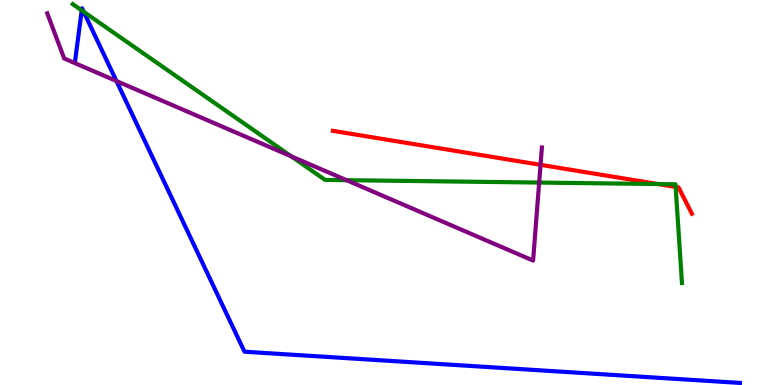[{'lines': ['blue', 'red'], 'intersections': []}, {'lines': ['green', 'red'], 'intersections': [{'x': 8.49, 'y': 5.22}, {'x': 8.72, 'y': 5.14}]}, {'lines': ['purple', 'red'], 'intersections': [{'x': 6.97, 'y': 5.72}]}, {'lines': ['blue', 'green'], 'intersections': [{'x': 1.05, 'y': 9.73}, {'x': 1.08, 'y': 9.69}]}, {'lines': ['blue', 'purple'], 'intersections': [{'x': 1.5, 'y': 7.9}]}, {'lines': ['green', 'purple'], 'intersections': [{'x': 3.76, 'y': 5.94}, {'x': 4.47, 'y': 5.32}, {'x': 6.96, 'y': 5.26}]}]